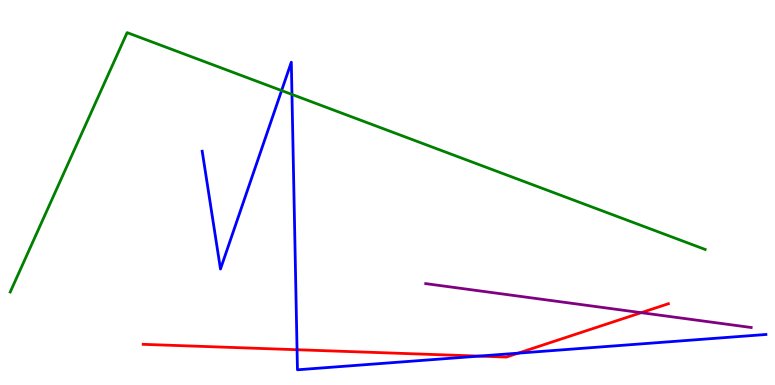[{'lines': ['blue', 'red'], 'intersections': [{'x': 3.83, 'y': 0.916}, {'x': 6.18, 'y': 0.75}, {'x': 6.69, 'y': 0.827}]}, {'lines': ['green', 'red'], 'intersections': []}, {'lines': ['purple', 'red'], 'intersections': [{'x': 8.27, 'y': 1.88}]}, {'lines': ['blue', 'green'], 'intersections': [{'x': 3.63, 'y': 7.65}, {'x': 3.77, 'y': 7.55}]}, {'lines': ['blue', 'purple'], 'intersections': []}, {'lines': ['green', 'purple'], 'intersections': []}]